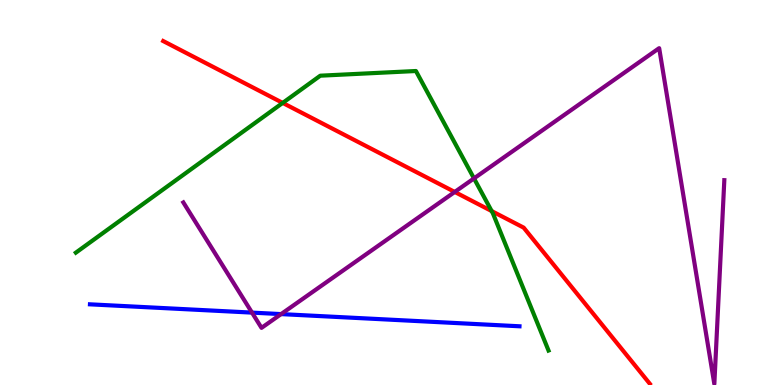[{'lines': ['blue', 'red'], 'intersections': []}, {'lines': ['green', 'red'], 'intersections': [{'x': 3.65, 'y': 7.33}, {'x': 6.34, 'y': 4.52}]}, {'lines': ['purple', 'red'], 'intersections': [{'x': 5.87, 'y': 5.01}]}, {'lines': ['blue', 'green'], 'intersections': []}, {'lines': ['blue', 'purple'], 'intersections': [{'x': 3.25, 'y': 1.88}, {'x': 3.63, 'y': 1.84}]}, {'lines': ['green', 'purple'], 'intersections': [{'x': 6.12, 'y': 5.37}]}]